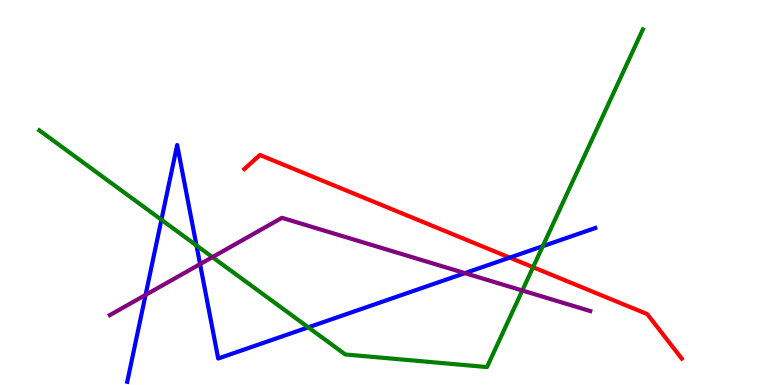[{'lines': ['blue', 'red'], 'intersections': [{'x': 6.58, 'y': 3.31}]}, {'lines': ['green', 'red'], 'intersections': [{'x': 6.88, 'y': 3.06}]}, {'lines': ['purple', 'red'], 'intersections': []}, {'lines': ['blue', 'green'], 'intersections': [{'x': 2.08, 'y': 4.29}, {'x': 2.54, 'y': 3.62}, {'x': 3.98, 'y': 1.5}, {'x': 7.0, 'y': 3.61}]}, {'lines': ['blue', 'purple'], 'intersections': [{'x': 1.88, 'y': 2.34}, {'x': 2.58, 'y': 3.14}, {'x': 6.0, 'y': 2.91}]}, {'lines': ['green', 'purple'], 'intersections': [{'x': 2.74, 'y': 3.32}, {'x': 6.74, 'y': 2.45}]}]